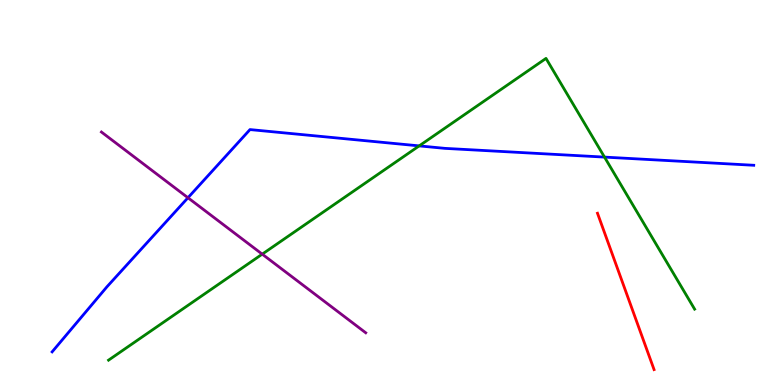[{'lines': ['blue', 'red'], 'intersections': []}, {'lines': ['green', 'red'], 'intersections': []}, {'lines': ['purple', 'red'], 'intersections': []}, {'lines': ['blue', 'green'], 'intersections': [{'x': 5.41, 'y': 6.21}, {'x': 7.8, 'y': 5.92}]}, {'lines': ['blue', 'purple'], 'intersections': [{'x': 2.43, 'y': 4.86}]}, {'lines': ['green', 'purple'], 'intersections': [{'x': 3.38, 'y': 3.4}]}]